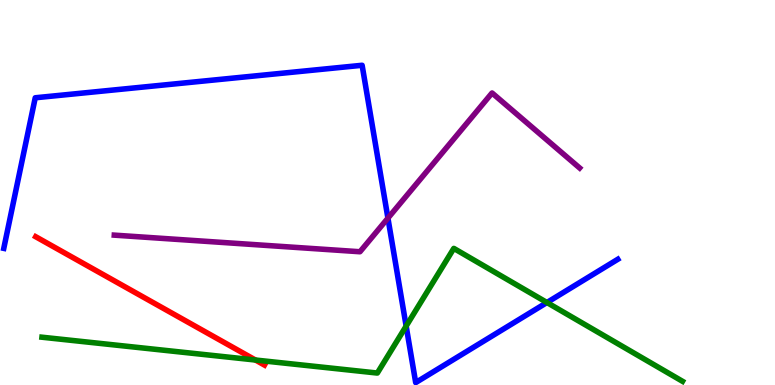[{'lines': ['blue', 'red'], 'intersections': []}, {'lines': ['green', 'red'], 'intersections': [{'x': 3.3, 'y': 0.649}]}, {'lines': ['purple', 'red'], 'intersections': []}, {'lines': ['blue', 'green'], 'intersections': [{'x': 5.24, 'y': 1.53}, {'x': 7.06, 'y': 2.14}]}, {'lines': ['blue', 'purple'], 'intersections': [{'x': 5.01, 'y': 4.33}]}, {'lines': ['green', 'purple'], 'intersections': []}]